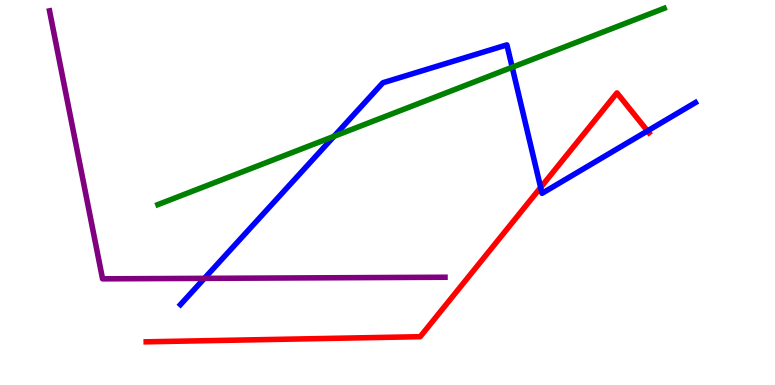[{'lines': ['blue', 'red'], 'intersections': [{'x': 6.98, 'y': 5.13}, {'x': 8.36, 'y': 6.6}]}, {'lines': ['green', 'red'], 'intersections': []}, {'lines': ['purple', 'red'], 'intersections': []}, {'lines': ['blue', 'green'], 'intersections': [{'x': 4.31, 'y': 6.46}, {'x': 6.61, 'y': 8.25}]}, {'lines': ['blue', 'purple'], 'intersections': [{'x': 2.64, 'y': 2.77}]}, {'lines': ['green', 'purple'], 'intersections': []}]